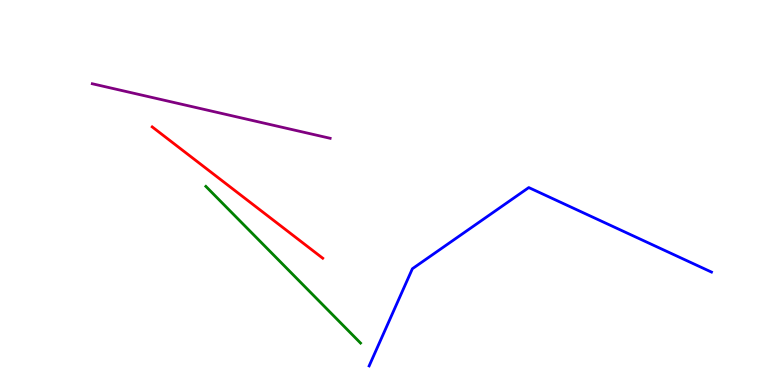[{'lines': ['blue', 'red'], 'intersections': []}, {'lines': ['green', 'red'], 'intersections': []}, {'lines': ['purple', 'red'], 'intersections': []}, {'lines': ['blue', 'green'], 'intersections': []}, {'lines': ['blue', 'purple'], 'intersections': []}, {'lines': ['green', 'purple'], 'intersections': []}]